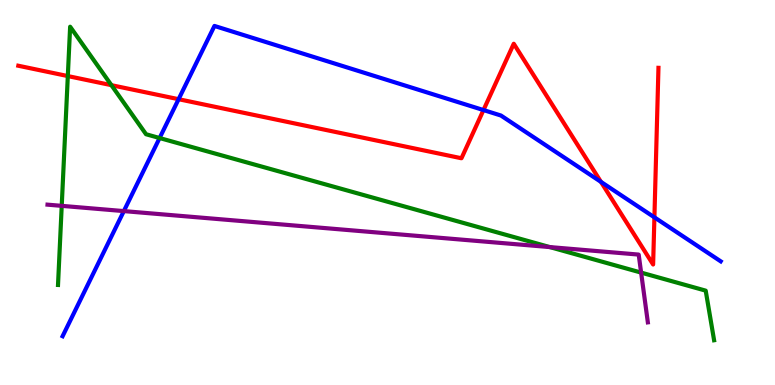[{'lines': ['blue', 'red'], 'intersections': [{'x': 2.3, 'y': 7.42}, {'x': 6.24, 'y': 7.14}, {'x': 7.75, 'y': 5.28}, {'x': 8.44, 'y': 4.35}]}, {'lines': ['green', 'red'], 'intersections': [{'x': 0.875, 'y': 8.02}, {'x': 1.44, 'y': 7.79}]}, {'lines': ['purple', 'red'], 'intersections': []}, {'lines': ['blue', 'green'], 'intersections': [{'x': 2.06, 'y': 6.41}]}, {'lines': ['blue', 'purple'], 'intersections': [{'x': 1.6, 'y': 4.52}]}, {'lines': ['green', 'purple'], 'intersections': [{'x': 0.796, 'y': 4.65}, {'x': 7.09, 'y': 3.58}, {'x': 8.27, 'y': 2.92}]}]